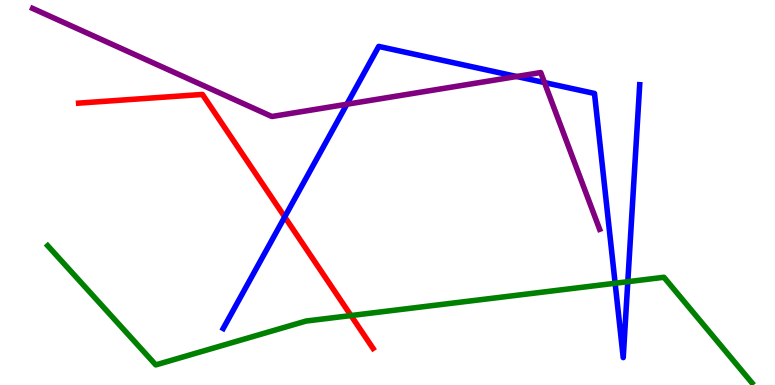[{'lines': ['blue', 'red'], 'intersections': [{'x': 3.67, 'y': 4.37}]}, {'lines': ['green', 'red'], 'intersections': [{'x': 4.53, 'y': 1.8}]}, {'lines': ['purple', 'red'], 'intersections': []}, {'lines': ['blue', 'green'], 'intersections': [{'x': 7.94, 'y': 2.64}, {'x': 8.1, 'y': 2.68}]}, {'lines': ['blue', 'purple'], 'intersections': [{'x': 4.48, 'y': 7.29}, {'x': 6.67, 'y': 8.01}, {'x': 7.03, 'y': 7.86}]}, {'lines': ['green', 'purple'], 'intersections': []}]